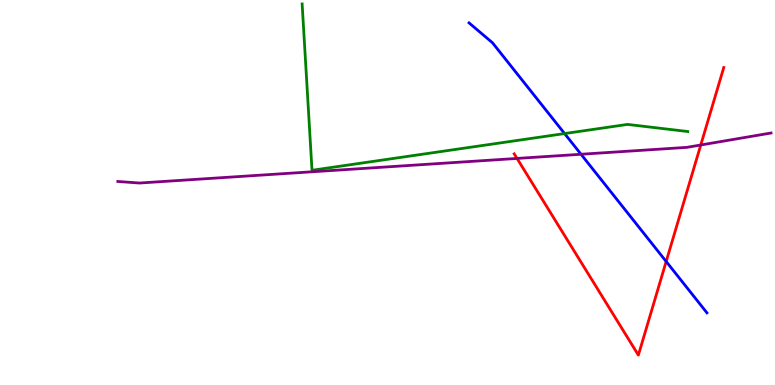[{'lines': ['blue', 'red'], 'intersections': [{'x': 8.6, 'y': 3.21}]}, {'lines': ['green', 'red'], 'intersections': []}, {'lines': ['purple', 'red'], 'intersections': [{'x': 6.67, 'y': 5.88}, {'x': 9.04, 'y': 6.23}]}, {'lines': ['blue', 'green'], 'intersections': [{'x': 7.29, 'y': 6.53}]}, {'lines': ['blue', 'purple'], 'intersections': [{'x': 7.5, 'y': 5.99}]}, {'lines': ['green', 'purple'], 'intersections': []}]